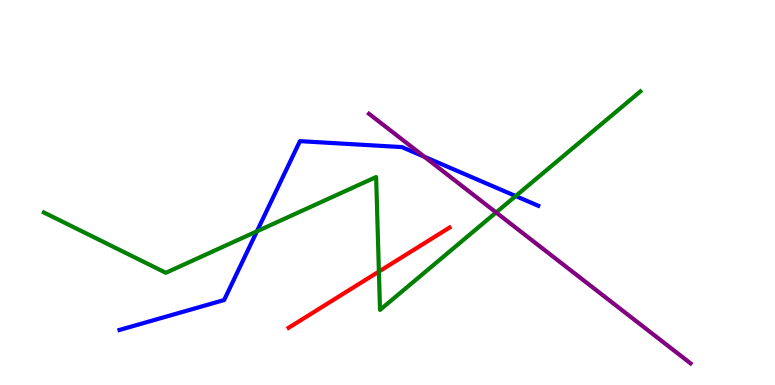[{'lines': ['blue', 'red'], 'intersections': []}, {'lines': ['green', 'red'], 'intersections': [{'x': 4.89, 'y': 2.95}]}, {'lines': ['purple', 'red'], 'intersections': []}, {'lines': ['blue', 'green'], 'intersections': [{'x': 3.32, 'y': 3.99}, {'x': 6.65, 'y': 4.91}]}, {'lines': ['blue', 'purple'], 'intersections': [{'x': 5.48, 'y': 5.93}]}, {'lines': ['green', 'purple'], 'intersections': [{'x': 6.4, 'y': 4.48}]}]